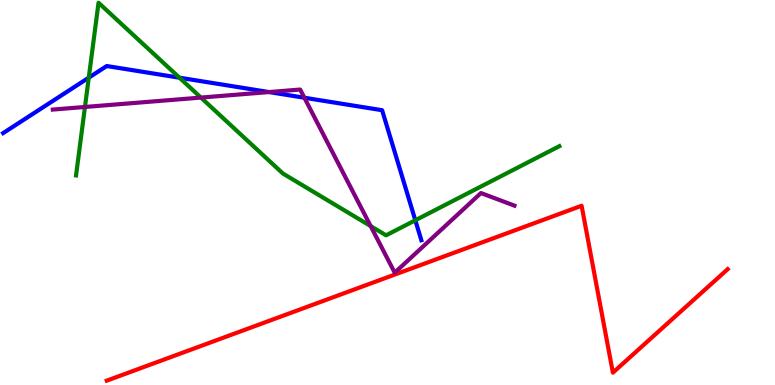[{'lines': ['blue', 'red'], 'intersections': []}, {'lines': ['green', 'red'], 'intersections': []}, {'lines': ['purple', 'red'], 'intersections': []}, {'lines': ['blue', 'green'], 'intersections': [{'x': 1.15, 'y': 7.98}, {'x': 2.32, 'y': 7.98}, {'x': 5.36, 'y': 4.28}]}, {'lines': ['blue', 'purple'], 'intersections': [{'x': 3.47, 'y': 7.61}, {'x': 3.93, 'y': 7.46}]}, {'lines': ['green', 'purple'], 'intersections': [{'x': 1.1, 'y': 7.22}, {'x': 2.59, 'y': 7.47}, {'x': 4.78, 'y': 4.13}]}]